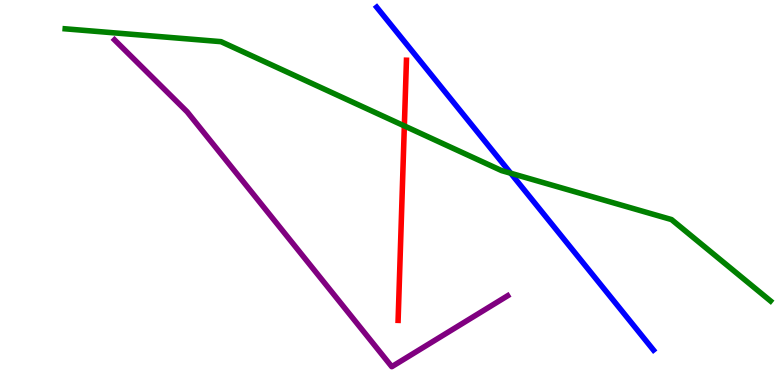[{'lines': ['blue', 'red'], 'intersections': []}, {'lines': ['green', 'red'], 'intersections': [{'x': 5.22, 'y': 6.73}]}, {'lines': ['purple', 'red'], 'intersections': []}, {'lines': ['blue', 'green'], 'intersections': [{'x': 6.59, 'y': 5.5}]}, {'lines': ['blue', 'purple'], 'intersections': []}, {'lines': ['green', 'purple'], 'intersections': []}]